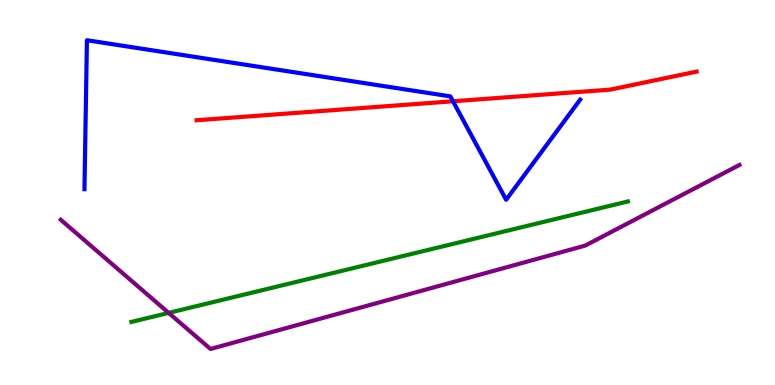[{'lines': ['blue', 'red'], 'intersections': [{'x': 5.85, 'y': 7.37}]}, {'lines': ['green', 'red'], 'intersections': []}, {'lines': ['purple', 'red'], 'intersections': []}, {'lines': ['blue', 'green'], 'intersections': []}, {'lines': ['blue', 'purple'], 'intersections': []}, {'lines': ['green', 'purple'], 'intersections': [{'x': 2.18, 'y': 1.87}]}]